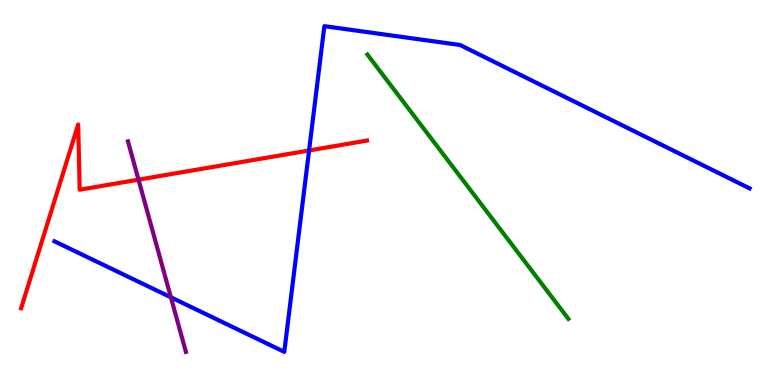[{'lines': ['blue', 'red'], 'intersections': [{'x': 3.99, 'y': 6.09}]}, {'lines': ['green', 'red'], 'intersections': []}, {'lines': ['purple', 'red'], 'intersections': [{'x': 1.79, 'y': 5.33}]}, {'lines': ['blue', 'green'], 'intersections': []}, {'lines': ['blue', 'purple'], 'intersections': [{'x': 2.2, 'y': 2.28}]}, {'lines': ['green', 'purple'], 'intersections': []}]